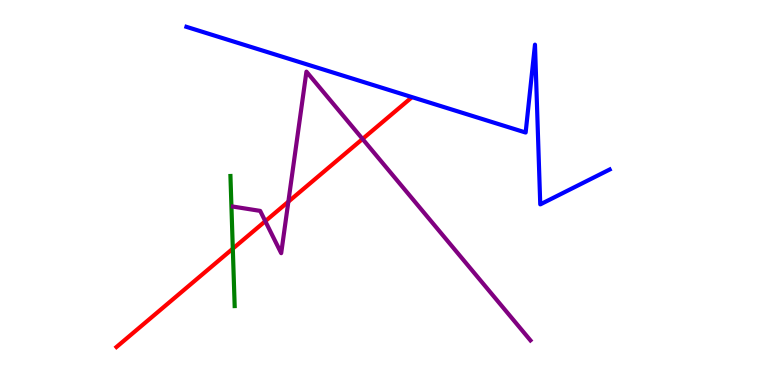[{'lines': ['blue', 'red'], 'intersections': []}, {'lines': ['green', 'red'], 'intersections': [{'x': 3.0, 'y': 3.54}]}, {'lines': ['purple', 'red'], 'intersections': [{'x': 3.42, 'y': 4.25}, {'x': 3.72, 'y': 4.76}, {'x': 4.68, 'y': 6.39}]}, {'lines': ['blue', 'green'], 'intersections': []}, {'lines': ['blue', 'purple'], 'intersections': []}, {'lines': ['green', 'purple'], 'intersections': []}]